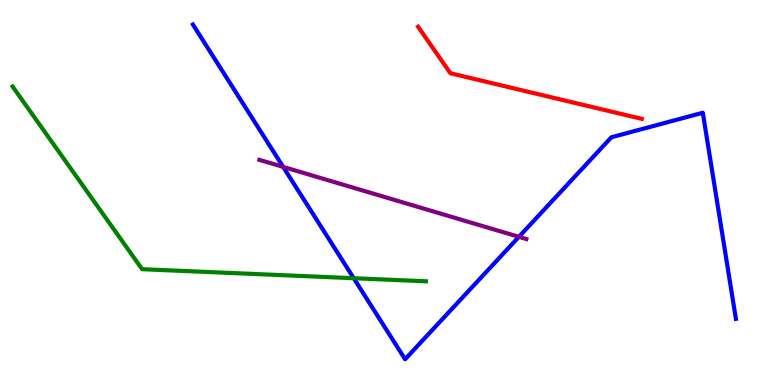[{'lines': ['blue', 'red'], 'intersections': []}, {'lines': ['green', 'red'], 'intersections': []}, {'lines': ['purple', 'red'], 'intersections': []}, {'lines': ['blue', 'green'], 'intersections': [{'x': 4.56, 'y': 2.77}]}, {'lines': ['blue', 'purple'], 'intersections': [{'x': 3.65, 'y': 5.66}, {'x': 6.7, 'y': 3.85}]}, {'lines': ['green', 'purple'], 'intersections': []}]